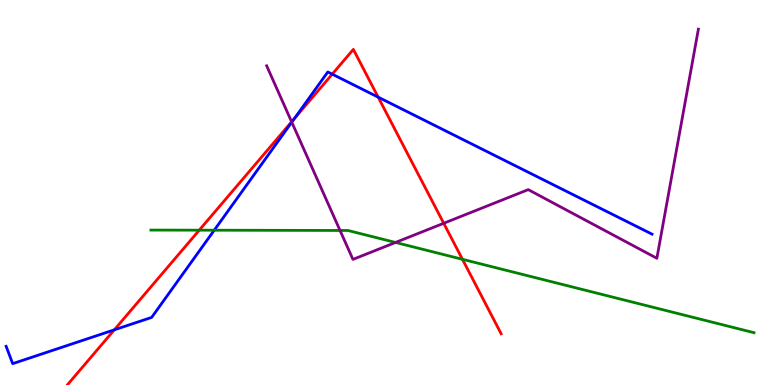[{'lines': ['blue', 'red'], 'intersections': [{'x': 1.47, 'y': 1.43}, {'x': 3.8, 'y': 6.92}, {'x': 4.29, 'y': 8.07}, {'x': 4.88, 'y': 7.48}]}, {'lines': ['green', 'red'], 'intersections': [{'x': 2.57, 'y': 4.02}, {'x': 5.97, 'y': 3.26}]}, {'lines': ['purple', 'red'], 'intersections': [{'x': 3.76, 'y': 6.84}, {'x': 5.73, 'y': 4.2}]}, {'lines': ['blue', 'green'], 'intersections': [{'x': 2.76, 'y': 4.02}]}, {'lines': ['blue', 'purple'], 'intersections': [{'x': 3.76, 'y': 6.83}]}, {'lines': ['green', 'purple'], 'intersections': [{'x': 4.39, 'y': 4.01}, {'x': 5.1, 'y': 3.7}]}]